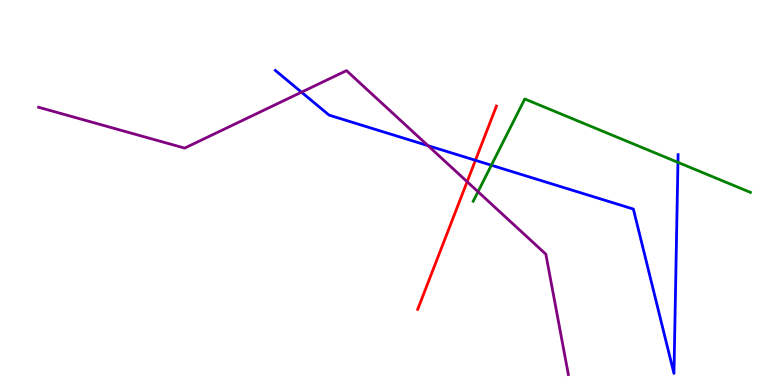[{'lines': ['blue', 'red'], 'intersections': [{'x': 6.13, 'y': 5.84}]}, {'lines': ['green', 'red'], 'intersections': []}, {'lines': ['purple', 'red'], 'intersections': [{'x': 6.03, 'y': 5.28}]}, {'lines': ['blue', 'green'], 'intersections': [{'x': 6.34, 'y': 5.71}, {'x': 8.75, 'y': 5.78}]}, {'lines': ['blue', 'purple'], 'intersections': [{'x': 3.89, 'y': 7.61}, {'x': 5.52, 'y': 6.22}]}, {'lines': ['green', 'purple'], 'intersections': [{'x': 6.17, 'y': 5.02}]}]